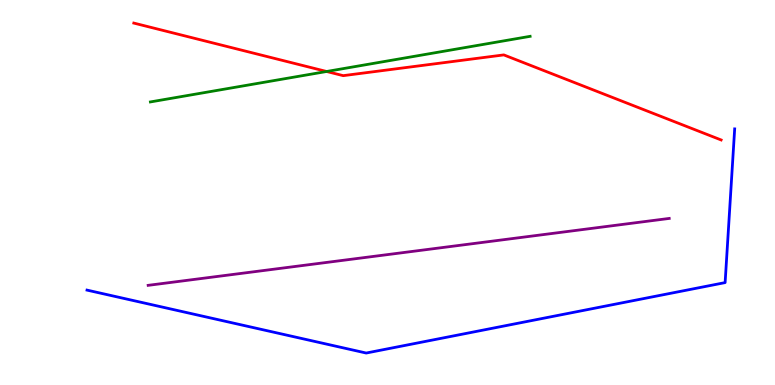[{'lines': ['blue', 'red'], 'intersections': []}, {'lines': ['green', 'red'], 'intersections': [{'x': 4.21, 'y': 8.14}]}, {'lines': ['purple', 'red'], 'intersections': []}, {'lines': ['blue', 'green'], 'intersections': []}, {'lines': ['blue', 'purple'], 'intersections': []}, {'lines': ['green', 'purple'], 'intersections': []}]